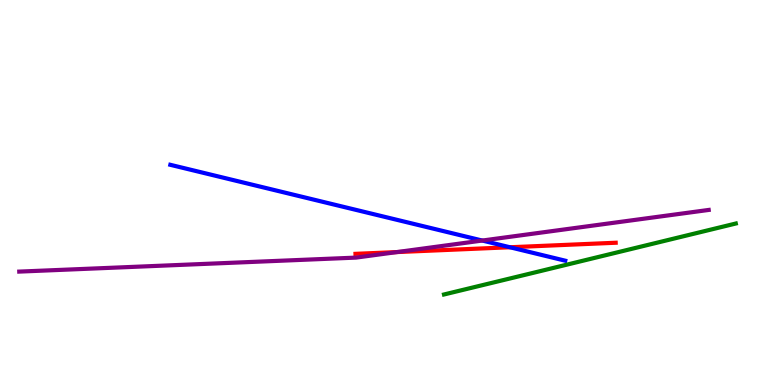[{'lines': ['blue', 'red'], 'intersections': [{'x': 6.58, 'y': 3.58}]}, {'lines': ['green', 'red'], 'intersections': []}, {'lines': ['purple', 'red'], 'intersections': [{'x': 5.12, 'y': 3.45}]}, {'lines': ['blue', 'green'], 'intersections': []}, {'lines': ['blue', 'purple'], 'intersections': [{'x': 6.22, 'y': 3.75}]}, {'lines': ['green', 'purple'], 'intersections': []}]